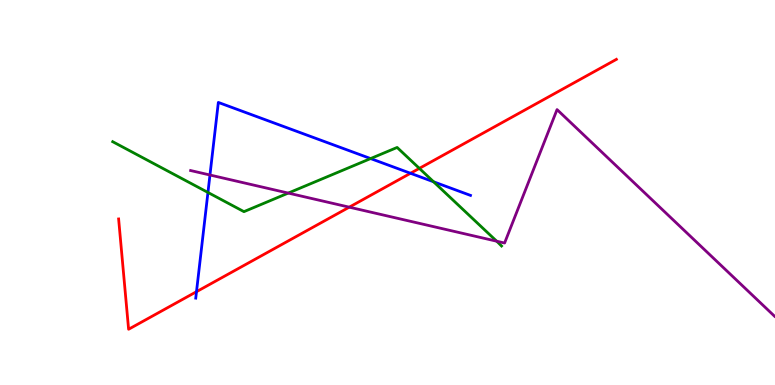[{'lines': ['blue', 'red'], 'intersections': [{'x': 2.54, 'y': 2.42}, {'x': 5.3, 'y': 5.5}]}, {'lines': ['green', 'red'], 'intersections': [{'x': 5.41, 'y': 5.63}]}, {'lines': ['purple', 'red'], 'intersections': [{'x': 4.51, 'y': 4.62}]}, {'lines': ['blue', 'green'], 'intersections': [{'x': 2.68, 'y': 5.0}, {'x': 4.78, 'y': 5.88}, {'x': 5.59, 'y': 5.28}]}, {'lines': ['blue', 'purple'], 'intersections': [{'x': 2.71, 'y': 5.45}]}, {'lines': ['green', 'purple'], 'intersections': [{'x': 3.72, 'y': 4.98}, {'x': 6.41, 'y': 3.74}]}]